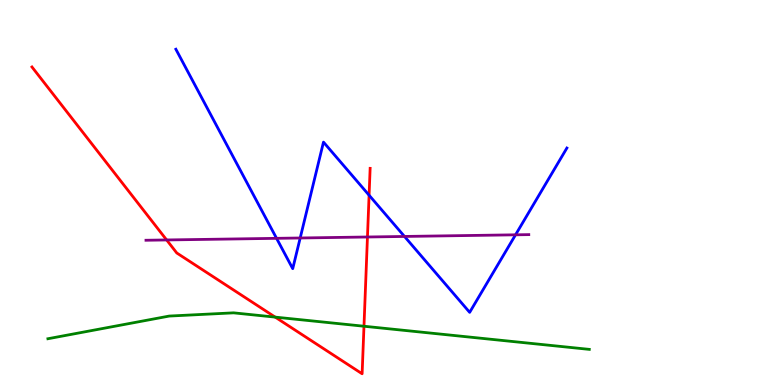[{'lines': ['blue', 'red'], 'intersections': [{'x': 4.76, 'y': 4.93}]}, {'lines': ['green', 'red'], 'intersections': [{'x': 3.55, 'y': 1.76}, {'x': 4.7, 'y': 1.53}]}, {'lines': ['purple', 'red'], 'intersections': [{'x': 2.15, 'y': 3.77}, {'x': 4.74, 'y': 3.84}]}, {'lines': ['blue', 'green'], 'intersections': []}, {'lines': ['blue', 'purple'], 'intersections': [{'x': 3.57, 'y': 3.81}, {'x': 3.87, 'y': 3.82}, {'x': 5.22, 'y': 3.86}, {'x': 6.65, 'y': 3.9}]}, {'lines': ['green', 'purple'], 'intersections': []}]